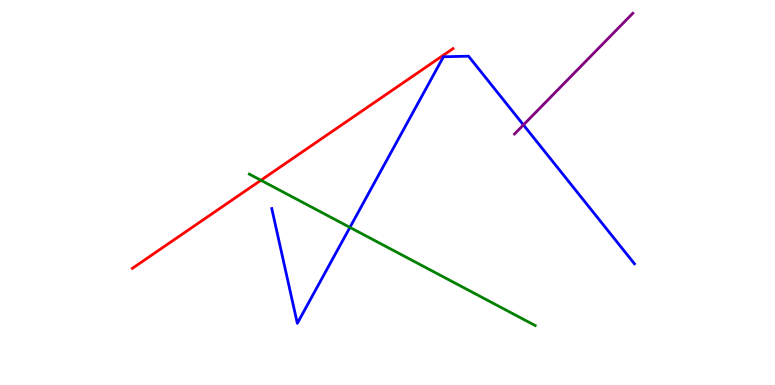[{'lines': ['blue', 'red'], 'intersections': []}, {'lines': ['green', 'red'], 'intersections': [{'x': 3.37, 'y': 5.32}]}, {'lines': ['purple', 'red'], 'intersections': []}, {'lines': ['blue', 'green'], 'intersections': [{'x': 4.52, 'y': 4.09}]}, {'lines': ['blue', 'purple'], 'intersections': [{'x': 6.75, 'y': 6.76}]}, {'lines': ['green', 'purple'], 'intersections': []}]